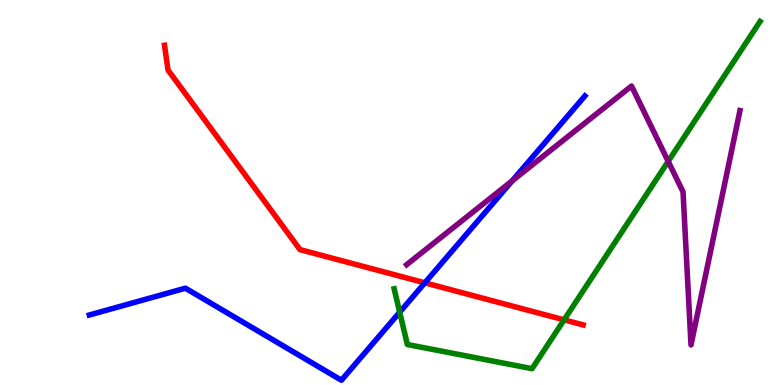[{'lines': ['blue', 'red'], 'intersections': [{'x': 5.48, 'y': 2.65}]}, {'lines': ['green', 'red'], 'intersections': [{'x': 7.28, 'y': 1.69}]}, {'lines': ['purple', 'red'], 'intersections': []}, {'lines': ['blue', 'green'], 'intersections': [{'x': 5.16, 'y': 1.89}]}, {'lines': ['blue', 'purple'], 'intersections': [{'x': 6.61, 'y': 5.3}]}, {'lines': ['green', 'purple'], 'intersections': [{'x': 8.62, 'y': 5.81}]}]